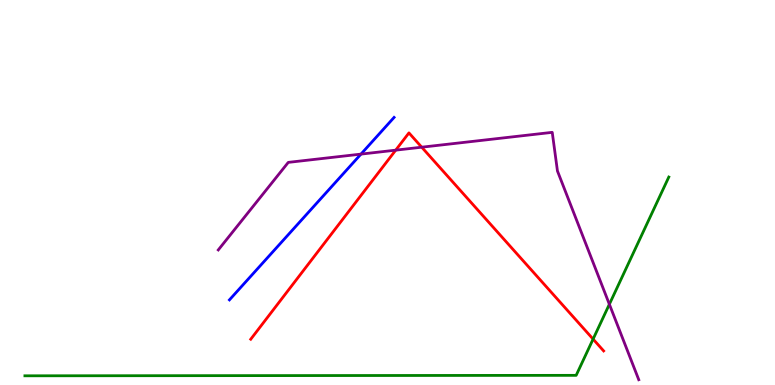[{'lines': ['blue', 'red'], 'intersections': []}, {'lines': ['green', 'red'], 'intersections': [{'x': 7.65, 'y': 1.19}]}, {'lines': ['purple', 'red'], 'intersections': [{'x': 5.11, 'y': 6.1}, {'x': 5.44, 'y': 6.18}]}, {'lines': ['blue', 'green'], 'intersections': []}, {'lines': ['blue', 'purple'], 'intersections': [{'x': 4.66, 'y': 6.0}]}, {'lines': ['green', 'purple'], 'intersections': [{'x': 7.86, 'y': 2.1}]}]